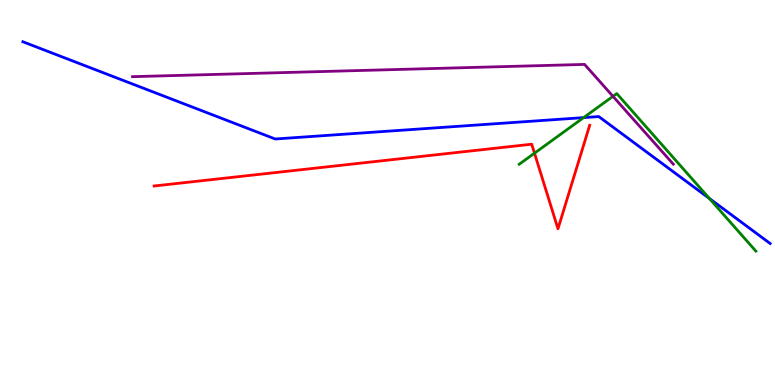[{'lines': ['blue', 'red'], 'intersections': []}, {'lines': ['green', 'red'], 'intersections': [{'x': 6.9, 'y': 6.02}]}, {'lines': ['purple', 'red'], 'intersections': []}, {'lines': ['blue', 'green'], 'intersections': [{'x': 7.53, 'y': 6.95}, {'x': 9.15, 'y': 4.84}]}, {'lines': ['blue', 'purple'], 'intersections': []}, {'lines': ['green', 'purple'], 'intersections': [{'x': 7.91, 'y': 7.5}]}]